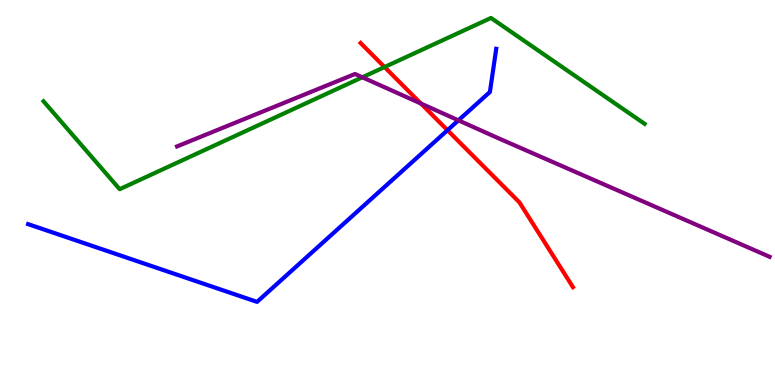[{'lines': ['blue', 'red'], 'intersections': [{'x': 5.77, 'y': 6.62}]}, {'lines': ['green', 'red'], 'intersections': [{'x': 4.96, 'y': 8.26}]}, {'lines': ['purple', 'red'], 'intersections': [{'x': 5.43, 'y': 7.31}]}, {'lines': ['blue', 'green'], 'intersections': []}, {'lines': ['blue', 'purple'], 'intersections': [{'x': 5.92, 'y': 6.87}]}, {'lines': ['green', 'purple'], 'intersections': [{'x': 4.68, 'y': 7.99}]}]